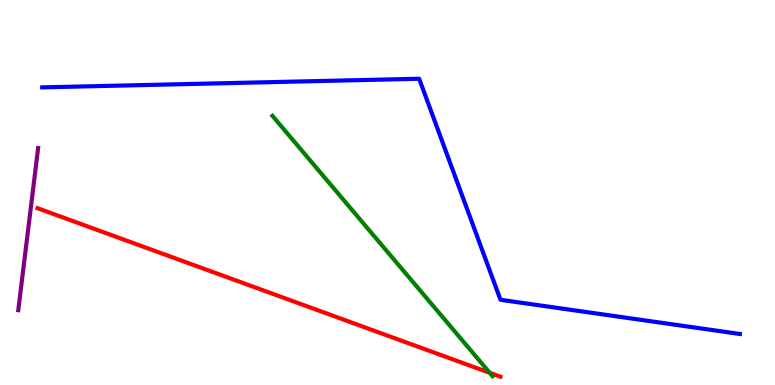[{'lines': ['blue', 'red'], 'intersections': []}, {'lines': ['green', 'red'], 'intersections': [{'x': 6.32, 'y': 0.316}]}, {'lines': ['purple', 'red'], 'intersections': []}, {'lines': ['blue', 'green'], 'intersections': []}, {'lines': ['blue', 'purple'], 'intersections': []}, {'lines': ['green', 'purple'], 'intersections': []}]